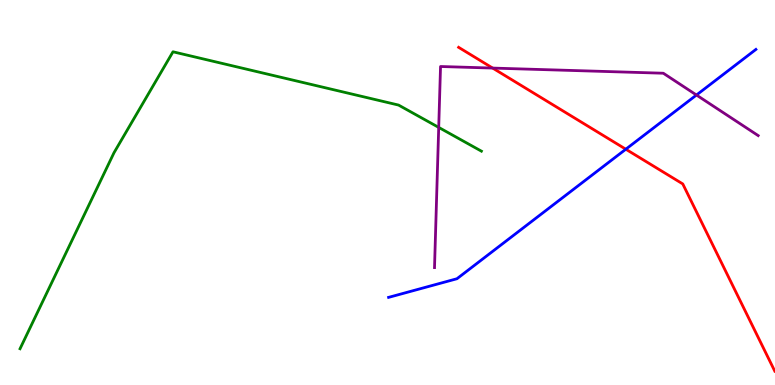[{'lines': ['blue', 'red'], 'intersections': [{'x': 8.07, 'y': 6.12}]}, {'lines': ['green', 'red'], 'intersections': []}, {'lines': ['purple', 'red'], 'intersections': [{'x': 6.36, 'y': 8.23}]}, {'lines': ['blue', 'green'], 'intersections': []}, {'lines': ['blue', 'purple'], 'intersections': [{'x': 8.99, 'y': 7.53}]}, {'lines': ['green', 'purple'], 'intersections': [{'x': 5.66, 'y': 6.69}]}]